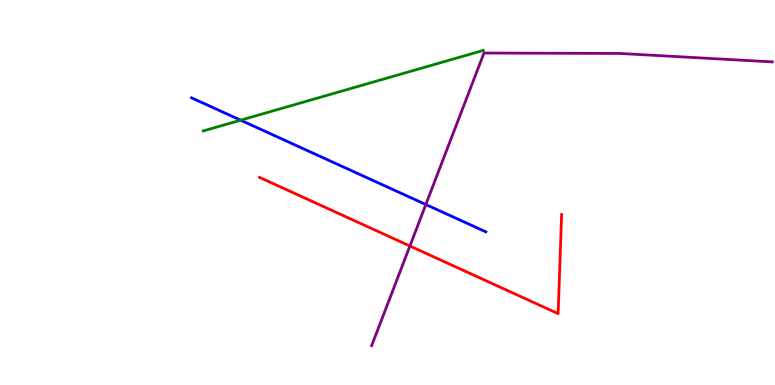[{'lines': ['blue', 'red'], 'intersections': []}, {'lines': ['green', 'red'], 'intersections': []}, {'lines': ['purple', 'red'], 'intersections': [{'x': 5.29, 'y': 3.61}]}, {'lines': ['blue', 'green'], 'intersections': [{'x': 3.1, 'y': 6.88}]}, {'lines': ['blue', 'purple'], 'intersections': [{'x': 5.49, 'y': 4.69}]}, {'lines': ['green', 'purple'], 'intersections': []}]